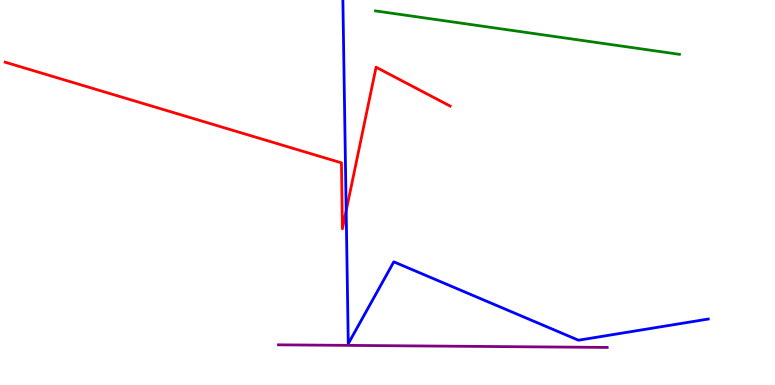[{'lines': ['blue', 'red'], 'intersections': [{'x': 4.47, 'y': 4.53}]}, {'lines': ['green', 'red'], 'intersections': []}, {'lines': ['purple', 'red'], 'intersections': []}, {'lines': ['blue', 'green'], 'intersections': []}, {'lines': ['blue', 'purple'], 'intersections': []}, {'lines': ['green', 'purple'], 'intersections': []}]